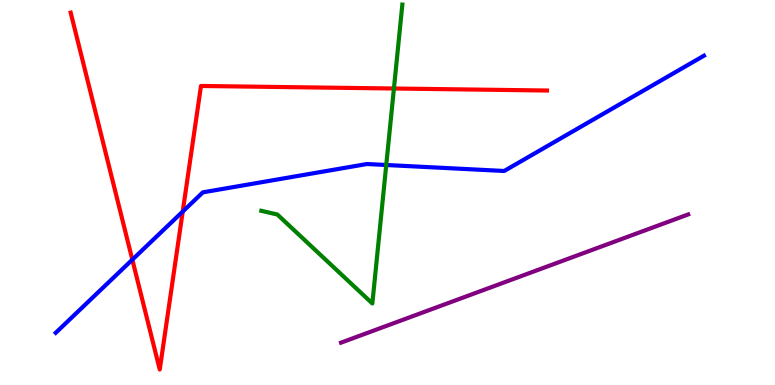[{'lines': ['blue', 'red'], 'intersections': [{'x': 1.71, 'y': 3.25}, {'x': 2.36, 'y': 4.5}]}, {'lines': ['green', 'red'], 'intersections': [{'x': 5.08, 'y': 7.7}]}, {'lines': ['purple', 'red'], 'intersections': []}, {'lines': ['blue', 'green'], 'intersections': [{'x': 4.98, 'y': 5.71}]}, {'lines': ['blue', 'purple'], 'intersections': []}, {'lines': ['green', 'purple'], 'intersections': []}]